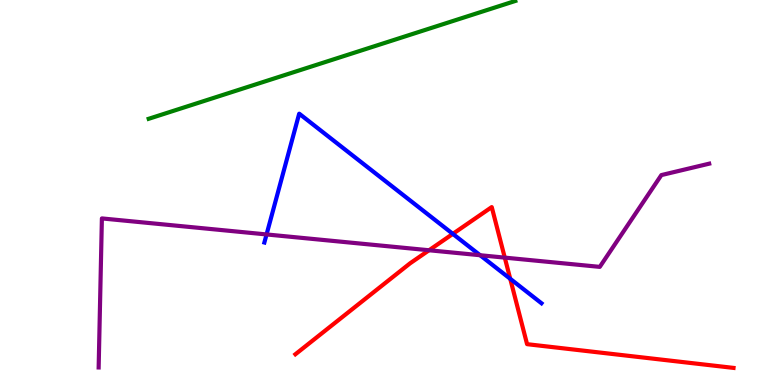[{'lines': ['blue', 'red'], 'intersections': [{'x': 5.84, 'y': 3.93}, {'x': 6.58, 'y': 2.76}]}, {'lines': ['green', 'red'], 'intersections': []}, {'lines': ['purple', 'red'], 'intersections': [{'x': 5.54, 'y': 3.5}, {'x': 6.51, 'y': 3.31}]}, {'lines': ['blue', 'green'], 'intersections': []}, {'lines': ['blue', 'purple'], 'intersections': [{'x': 3.44, 'y': 3.91}, {'x': 6.19, 'y': 3.37}]}, {'lines': ['green', 'purple'], 'intersections': []}]